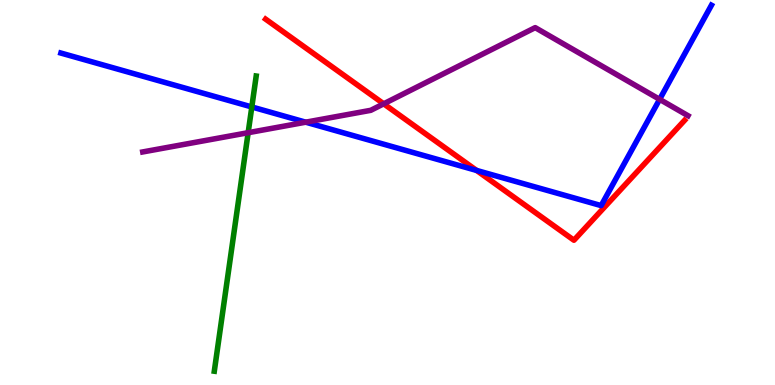[{'lines': ['blue', 'red'], 'intersections': [{'x': 6.15, 'y': 5.57}]}, {'lines': ['green', 'red'], 'intersections': []}, {'lines': ['purple', 'red'], 'intersections': [{'x': 4.95, 'y': 7.3}]}, {'lines': ['blue', 'green'], 'intersections': [{'x': 3.25, 'y': 7.22}]}, {'lines': ['blue', 'purple'], 'intersections': [{'x': 3.94, 'y': 6.83}, {'x': 8.51, 'y': 7.42}]}, {'lines': ['green', 'purple'], 'intersections': [{'x': 3.2, 'y': 6.55}]}]